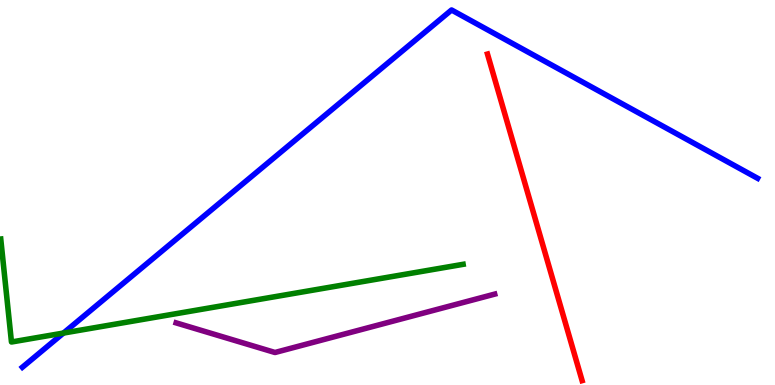[{'lines': ['blue', 'red'], 'intersections': []}, {'lines': ['green', 'red'], 'intersections': []}, {'lines': ['purple', 'red'], 'intersections': []}, {'lines': ['blue', 'green'], 'intersections': [{'x': 0.819, 'y': 1.35}]}, {'lines': ['blue', 'purple'], 'intersections': []}, {'lines': ['green', 'purple'], 'intersections': []}]